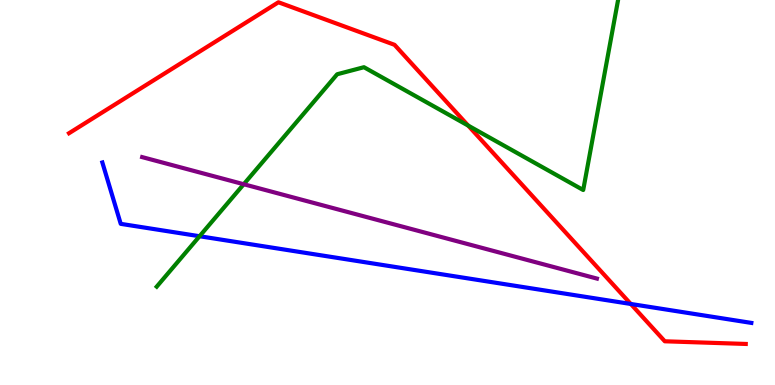[{'lines': ['blue', 'red'], 'intersections': [{'x': 8.14, 'y': 2.1}]}, {'lines': ['green', 'red'], 'intersections': [{'x': 6.04, 'y': 6.74}]}, {'lines': ['purple', 'red'], 'intersections': []}, {'lines': ['blue', 'green'], 'intersections': [{'x': 2.57, 'y': 3.86}]}, {'lines': ['blue', 'purple'], 'intersections': []}, {'lines': ['green', 'purple'], 'intersections': [{'x': 3.14, 'y': 5.21}]}]